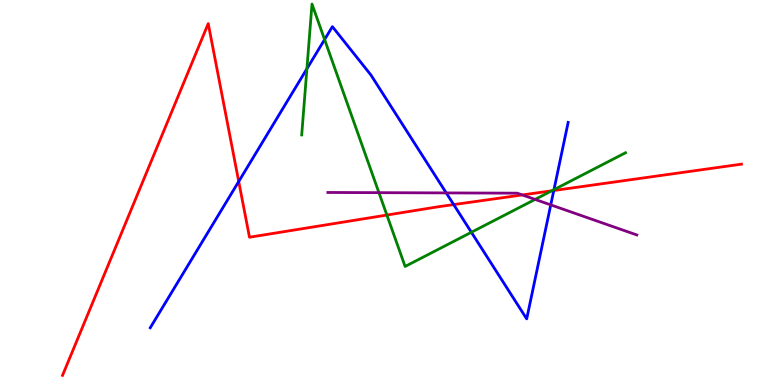[{'lines': ['blue', 'red'], 'intersections': [{'x': 3.08, 'y': 5.29}, {'x': 5.85, 'y': 4.69}, {'x': 7.15, 'y': 5.05}]}, {'lines': ['green', 'red'], 'intersections': [{'x': 4.99, 'y': 4.41}, {'x': 7.12, 'y': 5.04}]}, {'lines': ['purple', 'red'], 'intersections': [{'x': 6.74, 'y': 4.94}]}, {'lines': ['blue', 'green'], 'intersections': [{'x': 3.96, 'y': 8.21}, {'x': 4.19, 'y': 8.97}, {'x': 6.08, 'y': 3.97}, {'x': 7.15, 'y': 5.07}]}, {'lines': ['blue', 'purple'], 'intersections': [{'x': 5.76, 'y': 4.99}, {'x': 7.11, 'y': 4.68}]}, {'lines': ['green', 'purple'], 'intersections': [{'x': 4.89, 'y': 5.0}, {'x': 6.9, 'y': 4.82}]}]